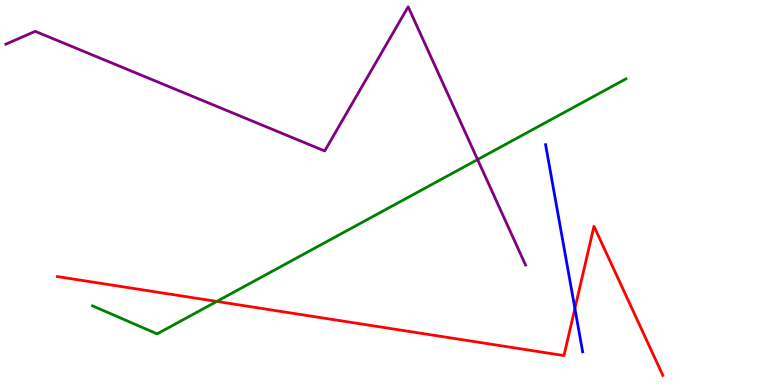[{'lines': ['blue', 'red'], 'intersections': [{'x': 7.42, 'y': 1.99}]}, {'lines': ['green', 'red'], 'intersections': [{'x': 2.8, 'y': 2.17}]}, {'lines': ['purple', 'red'], 'intersections': []}, {'lines': ['blue', 'green'], 'intersections': []}, {'lines': ['blue', 'purple'], 'intersections': []}, {'lines': ['green', 'purple'], 'intersections': [{'x': 6.16, 'y': 5.86}]}]